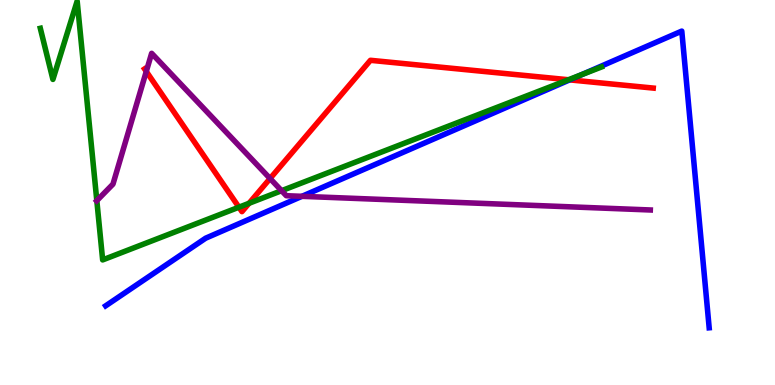[{'lines': ['blue', 'red'], 'intersections': [{'x': 7.35, 'y': 7.93}]}, {'lines': ['green', 'red'], 'intersections': [{'x': 3.08, 'y': 4.62}, {'x': 3.21, 'y': 4.72}, {'x': 7.33, 'y': 7.93}]}, {'lines': ['purple', 'red'], 'intersections': [{'x': 1.89, 'y': 8.14}, {'x': 3.48, 'y': 5.36}]}, {'lines': ['blue', 'green'], 'intersections': [{'x': 7.51, 'y': 8.06}]}, {'lines': ['blue', 'purple'], 'intersections': [{'x': 3.9, 'y': 4.9}]}, {'lines': ['green', 'purple'], 'intersections': [{'x': 1.25, 'y': 4.79}, {'x': 3.63, 'y': 5.05}]}]